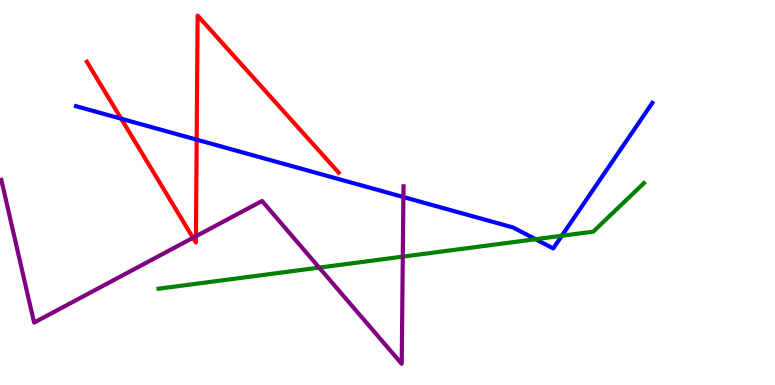[{'lines': ['blue', 'red'], 'intersections': [{'x': 1.56, 'y': 6.92}, {'x': 2.54, 'y': 6.37}]}, {'lines': ['green', 'red'], 'intersections': []}, {'lines': ['purple', 'red'], 'intersections': [{'x': 2.49, 'y': 3.82}, {'x': 2.53, 'y': 3.86}]}, {'lines': ['blue', 'green'], 'intersections': [{'x': 6.91, 'y': 3.79}, {'x': 7.25, 'y': 3.88}]}, {'lines': ['blue', 'purple'], 'intersections': [{'x': 5.21, 'y': 4.88}]}, {'lines': ['green', 'purple'], 'intersections': [{'x': 4.12, 'y': 3.05}, {'x': 5.2, 'y': 3.33}]}]